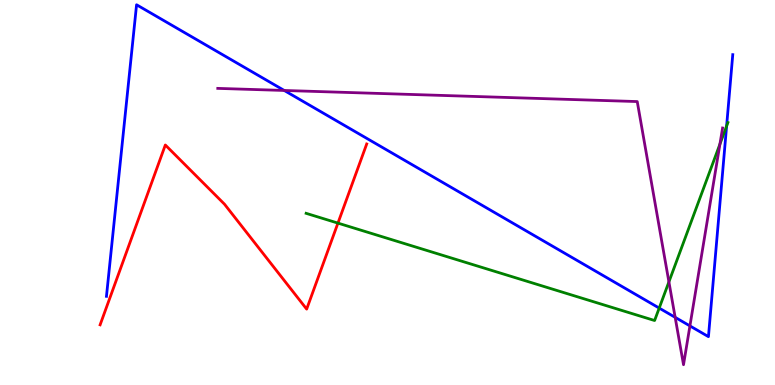[{'lines': ['blue', 'red'], 'intersections': []}, {'lines': ['green', 'red'], 'intersections': [{'x': 4.36, 'y': 4.2}]}, {'lines': ['purple', 'red'], 'intersections': []}, {'lines': ['blue', 'green'], 'intersections': [{'x': 8.51, 'y': 2.0}, {'x': 9.38, 'y': 6.72}]}, {'lines': ['blue', 'purple'], 'intersections': [{'x': 3.67, 'y': 7.65}, {'x': 8.71, 'y': 1.76}, {'x': 8.9, 'y': 1.53}]}, {'lines': ['green', 'purple'], 'intersections': [{'x': 8.63, 'y': 2.68}, {'x': 9.29, 'y': 6.26}]}]